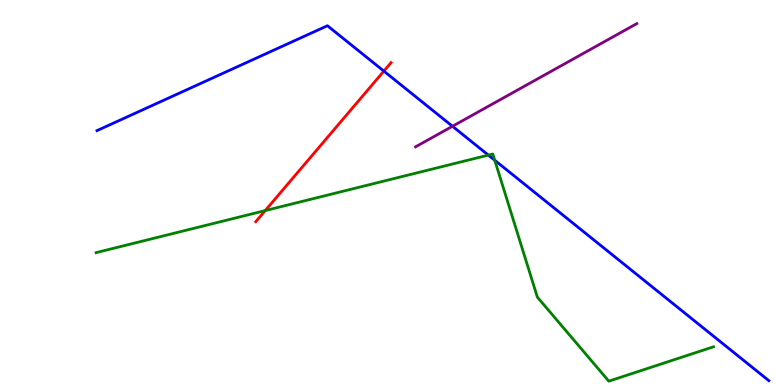[{'lines': ['blue', 'red'], 'intersections': [{'x': 4.95, 'y': 8.15}]}, {'lines': ['green', 'red'], 'intersections': [{'x': 3.42, 'y': 4.53}]}, {'lines': ['purple', 'red'], 'intersections': []}, {'lines': ['blue', 'green'], 'intersections': [{'x': 6.3, 'y': 5.97}, {'x': 6.38, 'y': 5.84}]}, {'lines': ['blue', 'purple'], 'intersections': [{'x': 5.84, 'y': 6.72}]}, {'lines': ['green', 'purple'], 'intersections': []}]